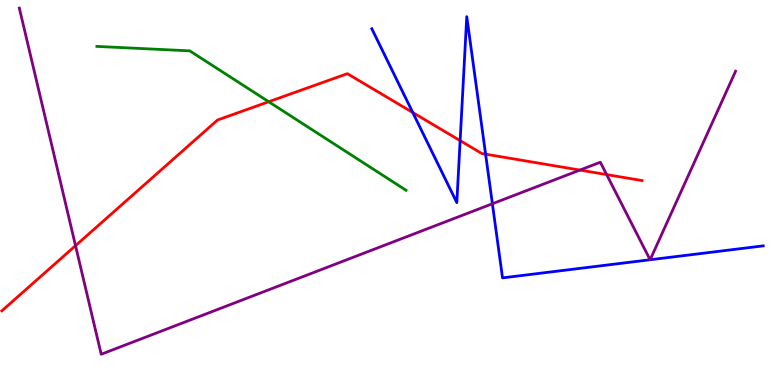[{'lines': ['blue', 'red'], 'intersections': [{'x': 5.33, 'y': 7.08}, {'x': 5.94, 'y': 6.35}, {'x': 6.27, 'y': 6.0}]}, {'lines': ['green', 'red'], 'intersections': [{'x': 3.47, 'y': 7.36}]}, {'lines': ['purple', 'red'], 'intersections': [{'x': 0.974, 'y': 3.62}, {'x': 7.48, 'y': 5.58}, {'x': 7.83, 'y': 5.47}]}, {'lines': ['blue', 'green'], 'intersections': []}, {'lines': ['blue', 'purple'], 'intersections': [{'x': 6.35, 'y': 4.71}, {'x': 8.39, 'y': 3.25}, {'x': 8.39, 'y': 3.25}]}, {'lines': ['green', 'purple'], 'intersections': []}]